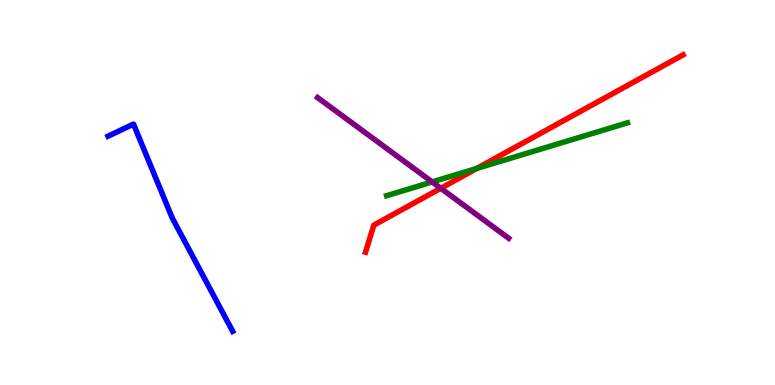[{'lines': ['blue', 'red'], 'intersections': []}, {'lines': ['green', 'red'], 'intersections': [{'x': 6.15, 'y': 5.63}]}, {'lines': ['purple', 'red'], 'intersections': [{'x': 5.69, 'y': 5.11}]}, {'lines': ['blue', 'green'], 'intersections': []}, {'lines': ['blue', 'purple'], 'intersections': []}, {'lines': ['green', 'purple'], 'intersections': [{'x': 5.58, 'y': 5.27}]}]